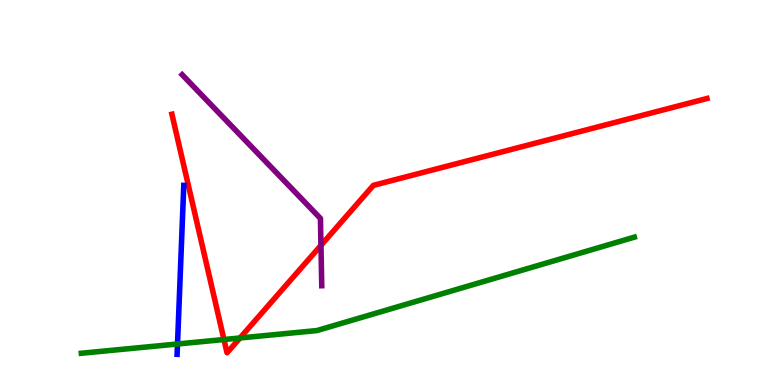[{'lines': ['blue', 'red'], 'intersections': []}, {'lines': ['green', 'red'], 'intersections': [{'x': 2.89, 'y': 1.18}, {'x': 3.1, 'y': 1.22}]}, {'lines': ['purple', 'red'], 'intersections': [{'x': 4.14, 'y': 3.63}]}, {'lines': ['blue', 'green'], 'intersections': [{'x': 2.29, 'y': 1.07}]}, {'lines': ['blue', 'purple'], 'intersections': []}, {'lines': ['green', 'purple'], 'intersections': []}]